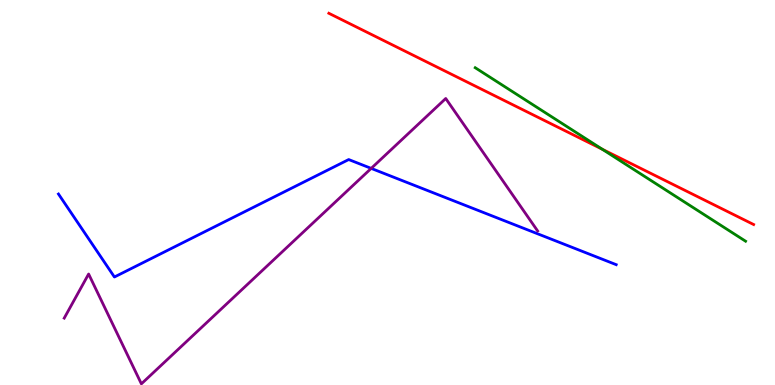[{'lines': ['blue', 'red'], 'intersections': []}, {'lines': ['green', 'red'], 'intersections': [{'x': 7.77, 'y': 6.12}]}, {'lines': ['purple', 'red'], 'intersections': []}, {'lines': ['blue', 'green'], 'intersections': []}, {'lines': ['blue', 'purple'], 'intersections': [{'x': 4.79, 'y': 5.63}]}, {'lines': ['green', 'purple'], 'intersections': []}]